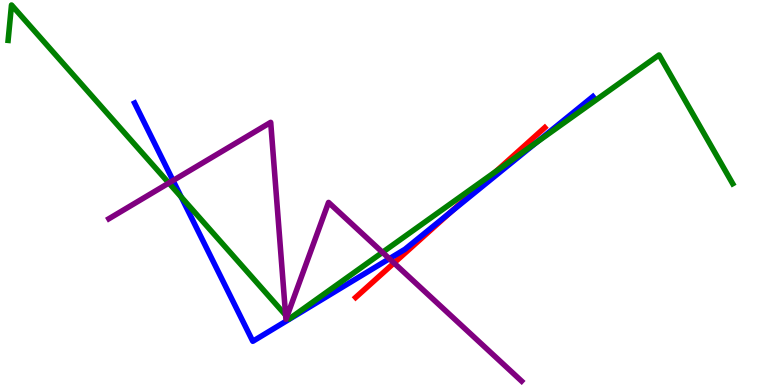[{'lines': ['blue', 'red'], 'intersections': [{'x': 5.81, 'y': 4.48}]}, {'lines': ['green', 'red'], 'intersections': [{'x': 6.4, 'y': 5.56}]}, {'lines': ['purple', 'red'], 'intersections': [{'x': 5.08, 'y': 3.17}]}, {'lines': ['blue', 'green'], 'intersections': [{'x': 2.34, 'y': 4.88}, {'x': 6.92, 'y': 6.29}]}, {'lines': ['blue', 'purple'], 'intersections': [{'x': 2.23, 'y': 5.31}, {'x': 5.02, 'y': 3.28}]}, {'lines': ['green', 'purple'], 'intersections': [{'x': 2.18, 'y': 5.25}, {'x': 3.69, 'y': 1.81}, {'x': 3.7, 'y': 1.78}, {'x': 4.94, 'y': 3.45}]}]